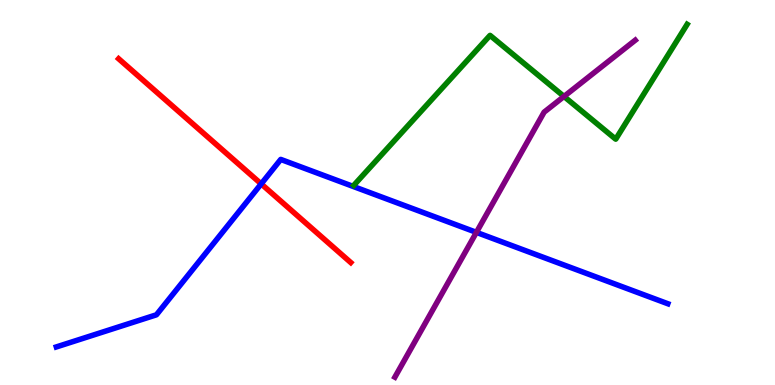[{'lines': ['blue', 'red'], 'intersections': [{'x': 3.37, 'y': 5.22}]}, {'lines': ['green', 'red'], 'intersections': []}, {'lines': ['purple', 'red'], 'intersections': []}, {'lines': ['blue', 'green'], 'intersections': []}, {'lines': ['blue', 'purple'], 'intersections': [{'x': 6.15, 'y': 3.96}]}, {'lines': ['green', 'purple'], 'intersections': [{'x': 7.28, 'y': 7.49}]}]